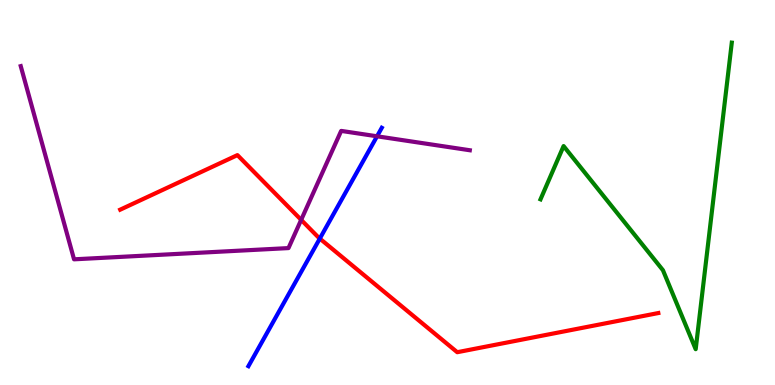[{'lines': ['blue', 'red'], 'intersections': [{'x': 4.13, 'y': 3.8}]}, {'lines': ['green', 'red'], 'intersections': []}, {'lines': ['purple', 'red'], 'intersections': [{'x': 3.89, 'y': 4.29}]}, {'lines': ['blue', 'green'], 'intersections': []}, {'lines': ['blue', 'purple'], 'intersections': [{'x': 4.86, 'y': 6.46}]}, {'lines': ['green', 'purple'], 'intersections': []}]